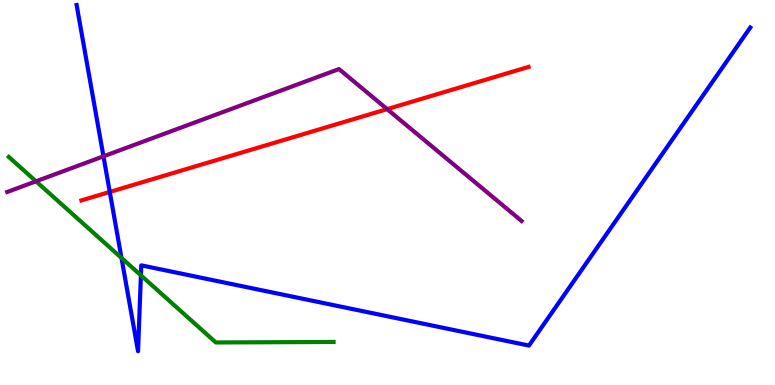[{'lines': ['blue', 'red'], 'intersections': [{'x': 1.42, 'y': 5.01}]}, {'lines': ['green', 'red'], 'intersections': []}, {'lines': ['purple', 'red'], 'intersections': [{'x': 5.0, 'y': 7.17}]}, {'lines': ['blue', 'green'], 'intersections': [{'x': 1.57, 'y': 3.3}, {'x': 1.82, 'y': 2.85}]}, {'lines': ['blue', 'purple'], 'intersections': [{'x': 1.33, 'y': 5.94}]}, {'lines': ['green', 'purple'], 'intersections': [{'x': 0.465, 'y': 5.29}]}]